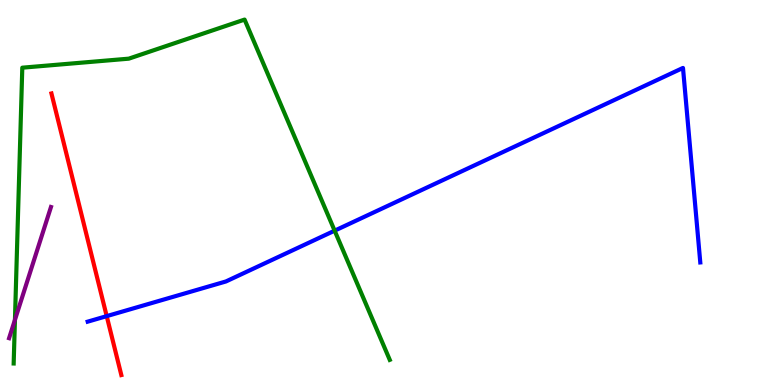[{'lines': ['blue', 'red'], 'intersections': [{'x': 1.38, 'y': 1.79}]}, {'lines': ['green', 'red'], 'intersections': []}, {'lines': ['purple', 'red'], 'intersections': []}, {'lines': ['blue', 'green'], 'intersections': [{'x': 4.32, 'y': 4.01}]}, {'lines': ['blue', 'purple'], 'intersections': []}, {'lines': ['green', 'purple'], 'intersections': [{'x': 0.193, 'y': 1.69}]}]